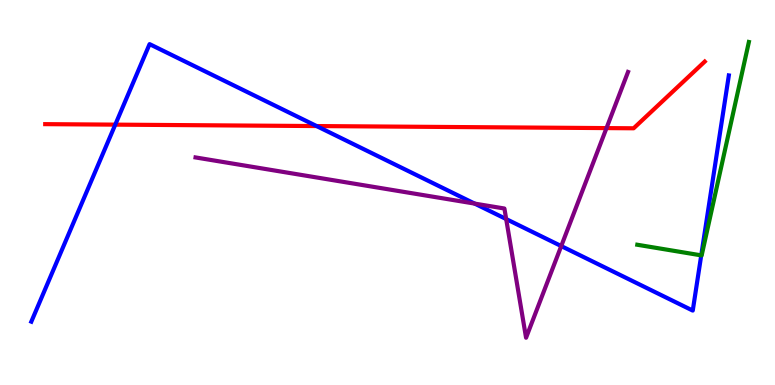[{'lines': ['blue', 'red'], 'intersections': [{'x': 1.49, 'y': 6.76}, {'x': 4.09, 'y': 6.73}]}, {'lines': ['green', 'red'], 'intersections': []}, {'lines': ['purple', 'red'], 'intersections': [{'x': 7.83, 'y': 6.67}]}, {'lines': ['blue', 'green'], 'intersections': [{'x': 9.05, 'y': 3.37}]}, {'lines': ['blue', 'purple'], 'intersections': [{'x': 6.12, 'y': 4.71}, {'x': 6.53, 'y': 4.31}, {'x': 7.24, 'y': 3.61}]}, {'lines': ['green', 'purple'], 'intersections': []}]